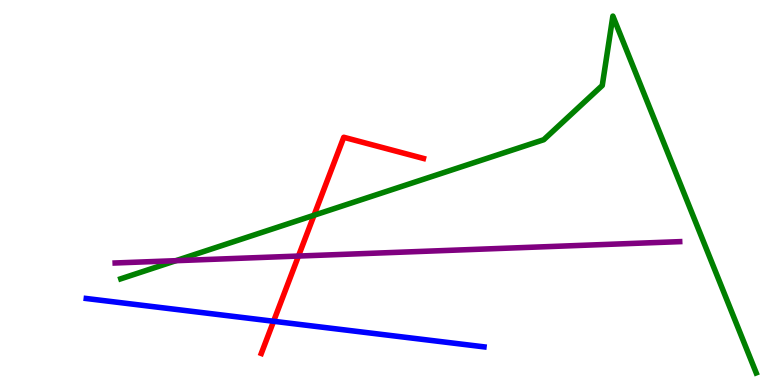[{'lines': ['blue', 'red'], 'intersections': [{'x': 3.53, 'y': 1.66}]}, {'lines': ['green', 'red'], 'intersections': [{'x': 4.05, 'y': 4.41}]}, {'lines': ['purple', 'red'], 'intersections': [{'x': 3.85, 'y': 3.35}]}, {'lines': ['blue', 'green'], 'intersections': []}, {'lines': ['blue', 'purple'], 'intersections': []}, {'lines': ['green', 'purple'], 'intersections': [{'x': 2.27, 'y': 3.23}]}]